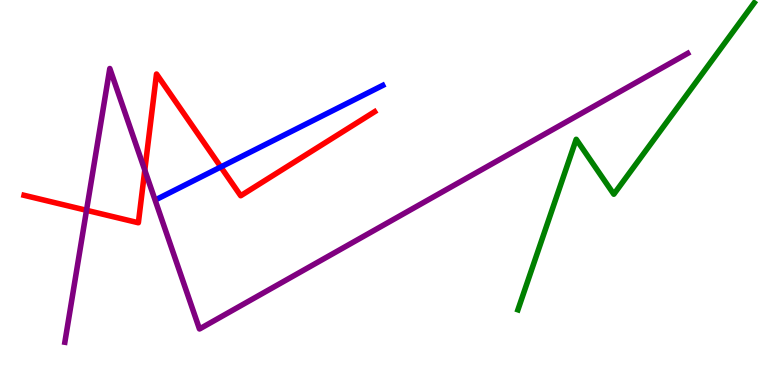[{'lines': ['blue', 'red'], 'intersections': [{'x': 2.85, 'y': 5.66}]}, {'lines': ['green', 'red'], 'intersections': []}, {'lines': ['purple', 'red'], 'intersections': [{'x': 1.12, 'y': 4.54}, {'x': 1.87, 'y': 5.58}]}, {'lines': ['blue', 'green'], 'intersections': []}, {'lines': ['blue', 'purple'], 'intersections': []}, {'lines': ['green', 'purple'], 'intersections': []}]